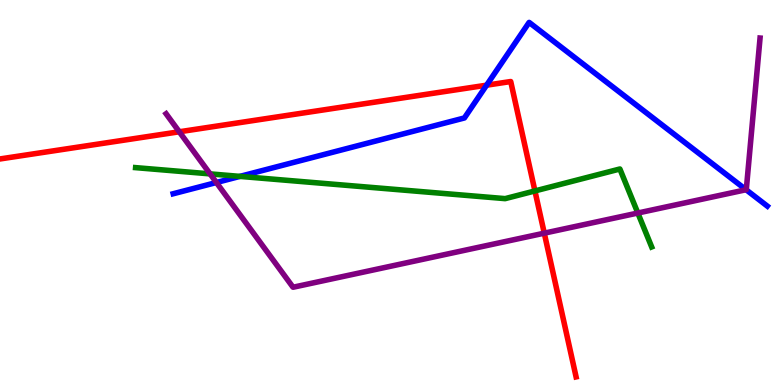[{'lines': ['blue', 'red'], 'intersections': [{'x': 6.28, 'y': 7.79}]}, {'lines': ['green', 'red'], 'intersections': [{'x': 6.9, 'y': 5.04}]}, {'lines': ['purple', 'red'], 'intersections': [{'x': 2.31, 'y': 6.58}, {'x': 7.02, 'y': 3.94}]}, {'lines': ['blue', 'green'], 'intersections': [{'x': 3.1, 'y': 5.42}]}, {'lines': ['blue', 'purple'], 'intersections': [{'x': 2.79, 'y': 5.26}, {'x': 9.63, 'y': 5.07}]}, {'lines': ['green', 'purple'], 'intersections': [{'x': 2.71, 'y': 5.48}, {'x': 8.23, 'y': 4.47}]}]